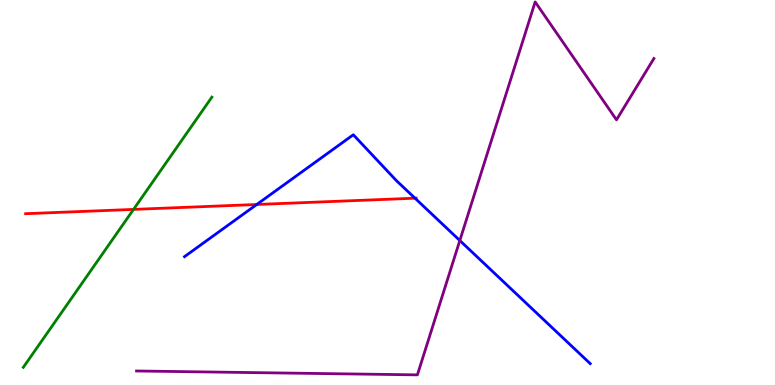[{'lines': ['blue', 'red'], 'intersections': [{'x': 3.31, 'y': 4.69}, {'x': 5.35, 'y': 4.85}]}, {'lines': ['green', 'red'], 'intersections': [{'x': 1.72, 'y': 4.56}]}, {'lines': ['purple', 'red'], 'intersections': []}, {'lines': ['blue', 'green'], 'intersections': []}, {'lines': ['blue', 'purple'], 'intersections': [{'x': 5.93, 'y': 3.75}]}, {'lines': ['green', 'purple'], 'intersections': []}]